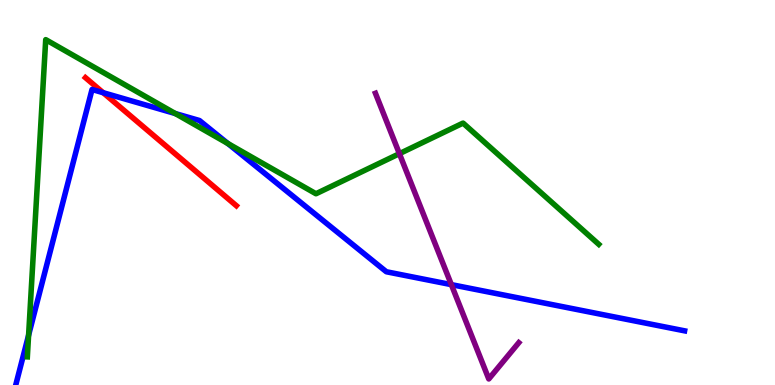[{'lines': ['blue', 'red'], 'intersections': [{'x': 1.33, 'y': 7.59}]}, {'lines': ['green', 'red'], 'intersections': []}, {'lines': ['purple', 'red'], 'intersections': []}, {'lines': ['blue', 'green'], 'intersections': [{'x': 0.369, 'y': 1.29}, {'x': 2.26, 'y': 7.05}, {'x': 2.94, 'y': 6.27}]}, {'lines': ['blue', 'purple'], 'intersections': [{'x': 5.82, 'y': 2.61}]}, {'lines': ['green', 'purple'], 'intersections': [{'x': 5.15, 'y': 6.01}]}]